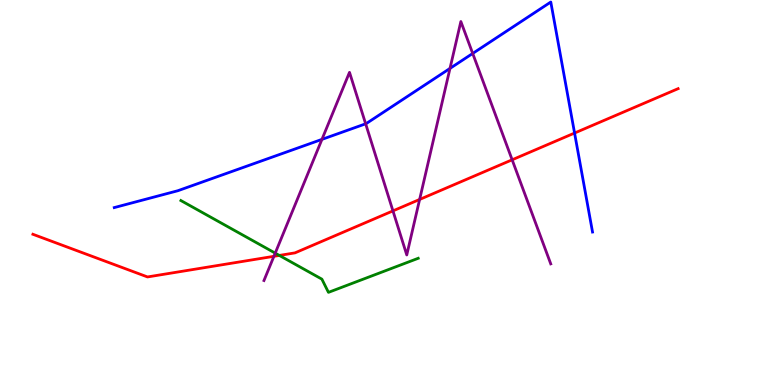[{'lines': ['blue', 'red'], 'intersections': [{'x': 7.41, 'y': 6.54}]}, {'lines': ['green', 'red'], 'intersections': [{'x': 3.6, 'y': 3.37}]}, {'lines': ['purple', 'red'], 'intersections': [{'x': 3.53, 'y': 3.34}, {'x': 5.07, 'y': 4.52}, {'x': 5.41, 'y': 4.82}, {'x': 6.61, 'y': 5.85}]}, {'lines': ['blue', 'green'], 'intersections': []}, {'lines': ['blue', 'purple'], 'intersections': [{'x': 4.15, 'y': 6.38}, {'x': 4.72, 'y': 6.78}, {'x': 5.81, 'y': 8.22}, {'x': 6.1, 'y': 8.61}]}, {'lines': ['green', 'purple'], 'intersections': [{'x': 3.55, 'y': 3.43}]}]